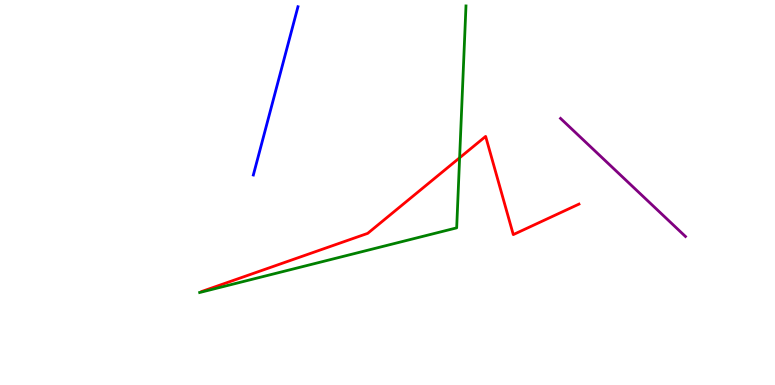[{'lines': ['blue', 'red'], 'intersections': []}, {'lines': ['green', 'red'], 'intersections': [{'x': 5.93, 'y': 5.9}]}, {'lines': ['purple', 'red'], 'intersections': []}, {'lines': ['blue', 'green'], 'intersections': []}, {'lines': ['blue', 'purple'], 'intersections': []}, {'lines': ['green', 'purple'], 'intersections': []}]